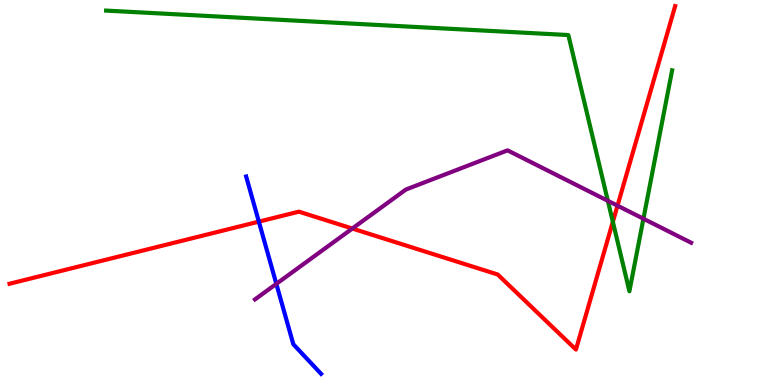[{'lines': ['blue', 'red'], 'intersections': [{'x': 3.34, 'y': 4.24}]}, {'lines': ['green', 'red'], 'intersections': [{'x': 7.91, 'y': 4.24}]}, {'lines': ['purple', 'red'], 'intersections': [{'x': 4.55, 'y': 4.06}, {'x': 7.97, 'y': 4.66}]}, {'lines': ['blue', 'green'], 'intersections': []}, {'lines': ['blue', 'purple'], 'intersections': [{'x': 3.57, 'y': 2.63}]}, {'lines': ['green', 'purple'], 'intersections': [{'x': 7.84, 'y': 4.78}, {'x': 8.3, 'y': 4.32}]}]